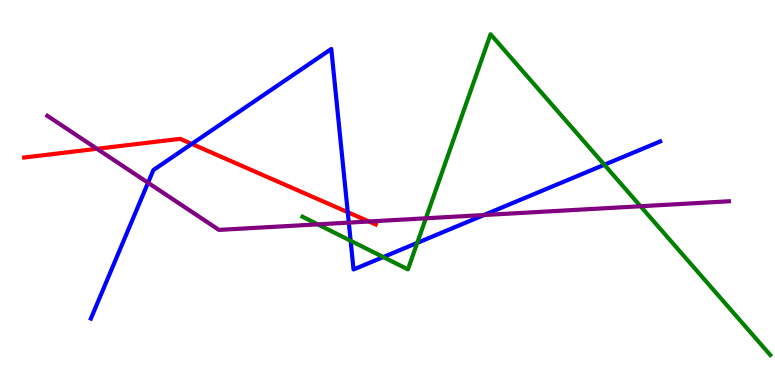[{'lines': ['blue', 'red'], 'intersections': [{'x': 2.47, 'y': 6.26}, {'x': 4.49, 'y': 4.49}]}, {'lines': ['green', 'red'], 'intersections': []}, {'lines': ['purple', 'red'], 'intersections': [{'x': 1.25, 'y': 6.14}, {'x': 4.76, 'y': 4.25}]}, {'lines': ['blue', 'green'], 'intersections': [{'x': 4.52, 'y': 3.75}, {'x': 4.95, 'y': 3.32}, {'x': 5.38, 'y': 3.69}, {'x': 7.8, 'y': 5.72}]}, {'lines': ['blue', 'purple'], 'intersections': [{'x': 1.91, 'y': 5.25}, {'x': 4.5, 'y': 4.22}, {'x': 6.24, 'y': 4.41}]}, {'lines': ['green', 'purple'], 'intersections': [{'x': 4.1, 'y': 4.17}, {'x': 5.5, 'y': 4.33}, {'x': 8.26, 'y': 4.64}]}]